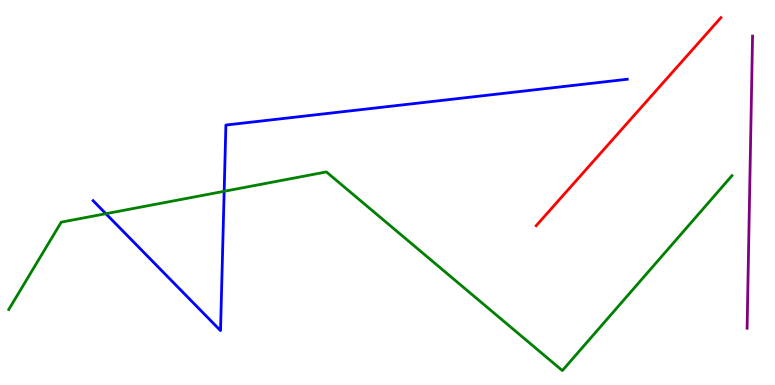[{'lines': ['blue', 'red'], 'intersections': []}, {'lines': ['green', 'red'], 'intersections': []}, {'lines': ['purple', 'red'], 'intersections': []}, {'lines': ['blue', 'green'], 'intersections': [{'x': 1.37, 'y': 4.45}, {'x': 2.89, 'y': 5.03}]}, {'lines': ['blue', 'purple'], 'intersections': []}, {'lines': ['green', 'purple'], 'intersections': []}]